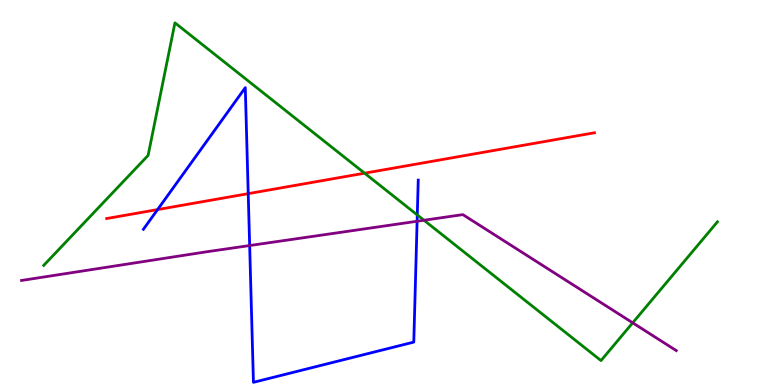[{'lines': ['blue', 'red'], 'intersections': [{'x': 2.03, 'y': 4.56}, {'x': 3.2, 'y': 4.97}]}, {'lines': ['green', 'red'], 'intersections': [{'x': 4.7, 'y': 5.5}]}, {'lines': ['purple', 'red'], 'intersections': []}, {'lines': ['blue', 'green'], 'intersections': [{'x': 5.38, 'y': 4.42}]}, {'lines': ['blue', 'purple'], 'intersections': [{'x': 3.22, 'y': 3.62}, {'x': 5.38, 'y': 4.25}]}, {'lines': ['green', 'purple'], 'intersections': [{'x': 5.47, 'y': 4.28}, {'x': 8.16, 'y': 1.62}]}]